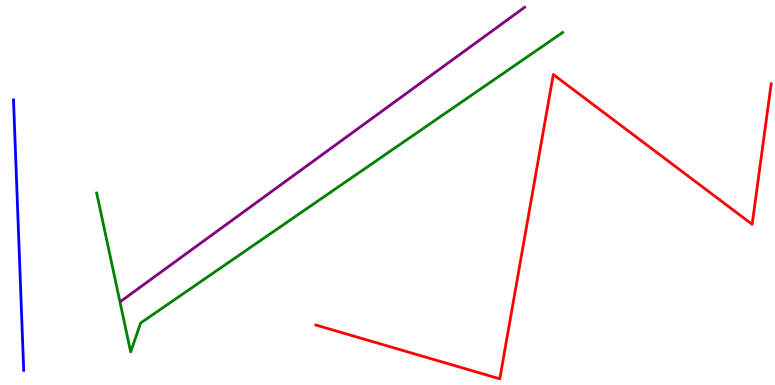[{'lines': ['blue', 'red'], 'intersections': []}, {'lines': ['green', 'red'], 'intersections': []}, {'lines': ['purple', 'red'], 'intersections': []}, {'lines': ['blue', 'green'], 'intersections': []}, {'lines': ['blue', 'purple'], 'intersections': []}, {'lines': ['green', 'purple'], 'intersections': []}]